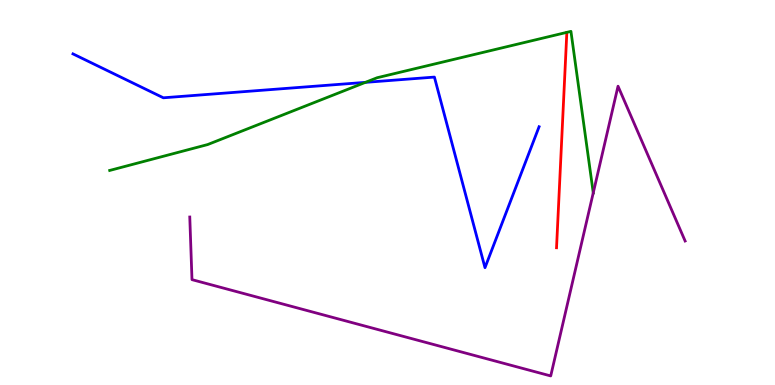[{'lines': ['blue', 'red'], 'intersections': []}, {'lines': ['green', 'red'], 'intersections': []}, {'lines': ['purple', 'red'], 'intersections': []}, {'lines': ['blue', 'green'], 'intersections': [{'x': 4.72, 'y': 7.86}]}, {'lines': ['blue', 'purple'], 'intersections': []}, {'lines': ['green', 'purple'], 'intersections': [{'x': 7.65, 'y': 4.99}]}]